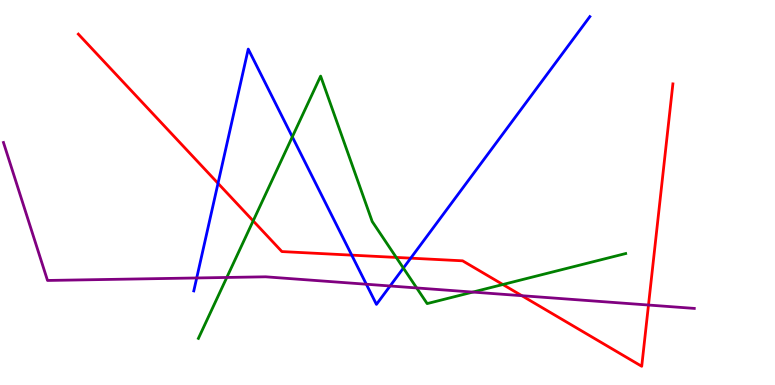[{'lines': ['blue', 'red'], 'intersections': [{'x': 2.81, 'y': 5.24}, {'x': 4.54, 'y': 3.37}, {'x': 5.3, 'y': 3.29}]}, {'lines': ['green', 'red'], 'intersections': [{'x': 3.27, 'y': 4.26}, {'x': 5.11, 'y': 3.31}, {'x': 6.49, 'y': 2.61}]}, {'lines': ['purple', 'red'], 'intersections': [{'x': 6.73, 'y': 2.32}, {'x': 8.37, 'y': 2.08}]}, {'lines': ['blue', 'green'], 'intersections': [{'x': 3.77, 'y': 6.45}, {'x': 5.2, 'y': 3.04}]}, {'lines': ['blue', 'purple'], 'intersections': [{'x': 2.54, 'y': 2.78}, {'x': 4.73, 'y': 2.62}, {'x': 5.03, 'y': 2.57}]}, {'lines': ['green', 'purple'], 'intersections': [{'x': 2.93, 'y': 2.79}, {'x': 5.38, 'y': 2.52}, {'x': 6.1, 'y': 2.41}]}]